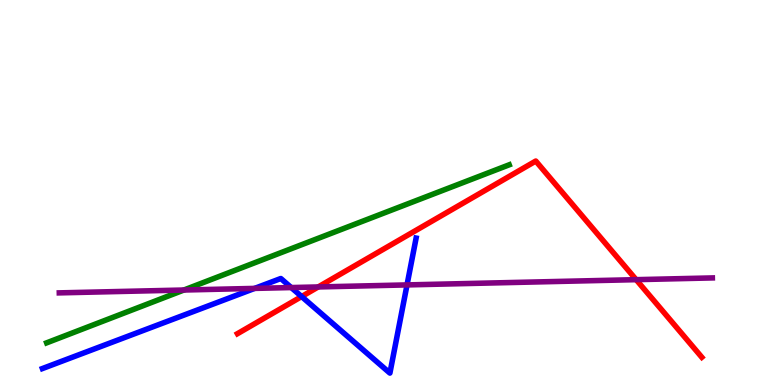[{'lines': ['blue', 'red'], 'intersections': [{'x': 3.89, 'y': 2.3}]}, {'lines': ['green', 'red'], 'intersections': []}, {'lines': ['purple', 'red'], 'intersections': [{'x': 4.11, 'y': 2.55}, {'x': 8.21, 'y': 2.74}]}, {'lines': ['blue', 'green'], 'intersections': []}, {'lines': ['blue', 'purple'], 'intersections': [{'x': 3.29, 'y': 2.51}, {'x': 3.76, 'y': 2.53}, {'x': 5.25, 'y': 2.6}]}, {'lines': ['green', 'purple'], 'intersections': [{'x': 2.37, 'y': 2.47}]}]